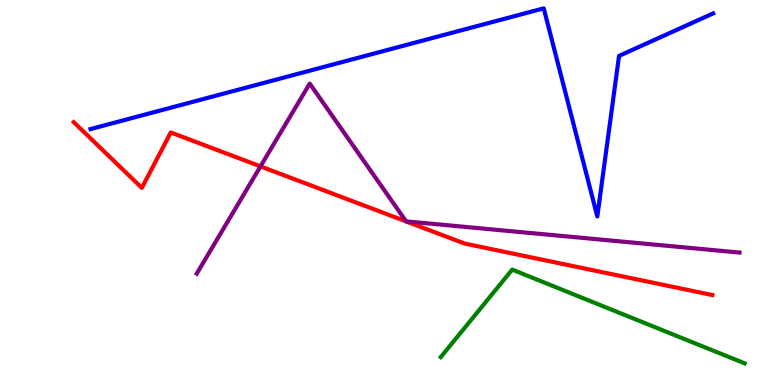[{'lines': ['blue', 'red'], 'intersections': []}, {'lines': ['green', 'red'], 'intersections': []}, {'lines': ['purple', 'red'], 'intersections': [{'x': 3.36, 'y': 5.68}]}, {'lines': ['blue', 'green'], 'intersections': []}, {'lines': ['blue', 'purple'], 'intersections': []}, {'lines': ['green', 'purple'], 'intersections': []}]